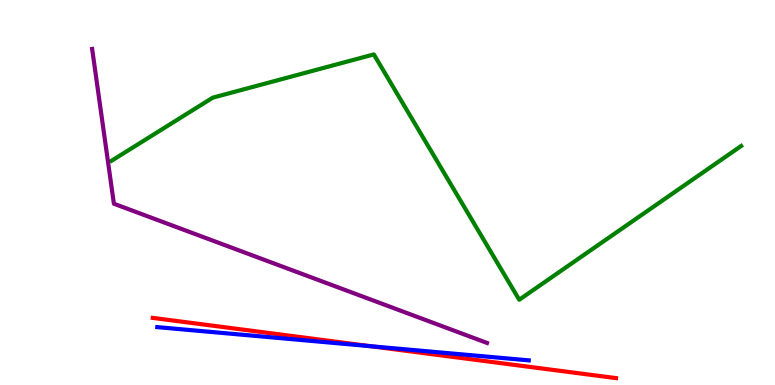[{'lines': ['blue', 'red'], 'intersections': [{'x': 4.78, 'y': 1.01}]}, {'lines': ['green', 'red'], 'intersections': []}, {'lines': ['purple', 'red'], 'intersections': []}, {'lines': ['blue', 'green'], 'intersections': []}, {'lines': ['blue', 'purple'], 'intersections': []}, {'lines': ['green', 'purple'], 'intersections': []}]